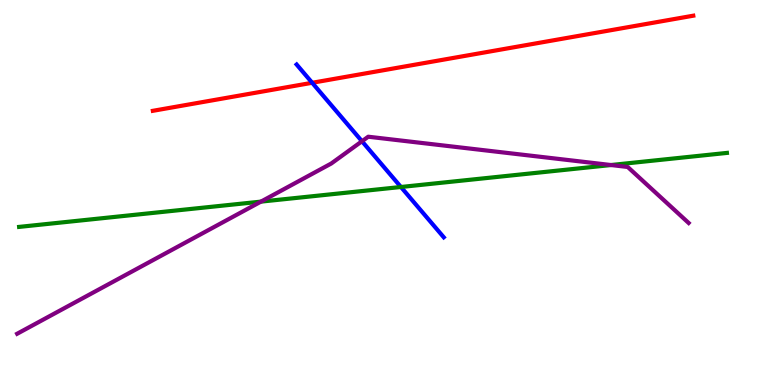[{'lines': ['blue', 'red'], 'intersections': [{'x': 4.03, 'y': 7.85}]}, {'lines': ['green', 'red'], 'intersections': []}, {'lines': ['purple', 'red'], 'intersections': []}, {'lines': ['blue', 'green'], 'intersections': [{'x': 5.17, 'y': 5.14}]}, {'lines': ['blue', 'purple'], 'intersections': [{'x': 4.67, 'y': 6.33}]}, {'lines': ['green', 'purple'], 'intersections': [{'x': 3.37, 'y': 4.76}, {'x': 7.88, 'y': 5.71}]}]